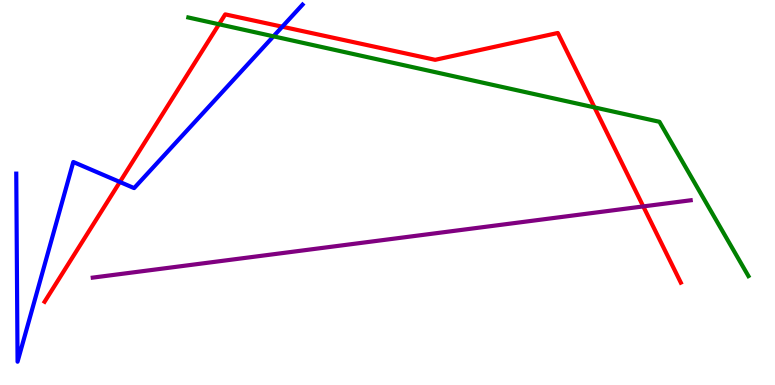[{'lines': ['blue', 'red'], 'intersections': [{'x': 1.55, 'y': 5.27}, {'x': 3.64, 'y': 9.31}]}, {'lines': ['green', 'red'], 'intersections': [{'x': 2.83, 'y': 9.37}, {'x': 7.67, 'y': 7.21}]}, {'lines': ['purple', 'red'], 'intersections': [{'x': 8.3, 'y': 4.64}]}, {'lines': ['blue', 'green'], 'intersections': [{'x': 3.53, 'y': 9.06}]}, {'lines': ['blue', 'purple'], 'intersections': []}, {'lines': ['green', 'purple'], 'intersections': []}]